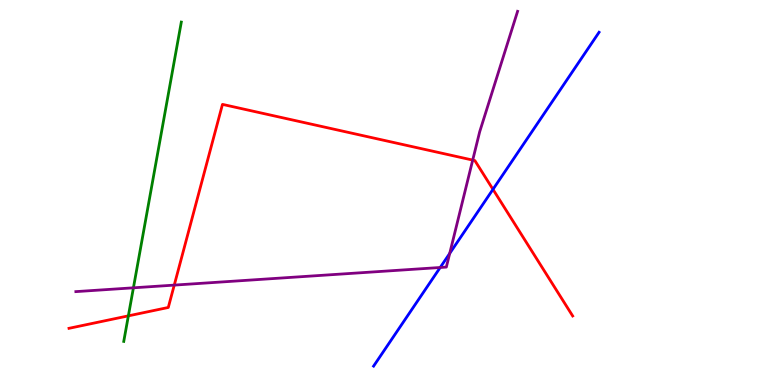[{'lines': ['blue', 'red'], 'intersections': [{'x': 6.36, 'y': 5.08}]}, {'lines': ['green', 'red'], 'intersections': [{'x': 1.66, 'y': 1.8}]}, {'lines': ['purple', 'red'], 'intersections': [{'x': 2.25, 'y': 2.59}, {'x': 6.1, 'y': 5.84}]}, {'lines': ['blue', 'green'], 'intersections': []}, {'lines': ['blue', 'purple'], 'intersections': [{'x': 5.68, 'y': 3.05}, {'x': 5.8, 'y': 3.42}]}, {'lines': ['green', 'purple'], 'intersections': [{'x': 1.72, 'y': 2.52}]}]